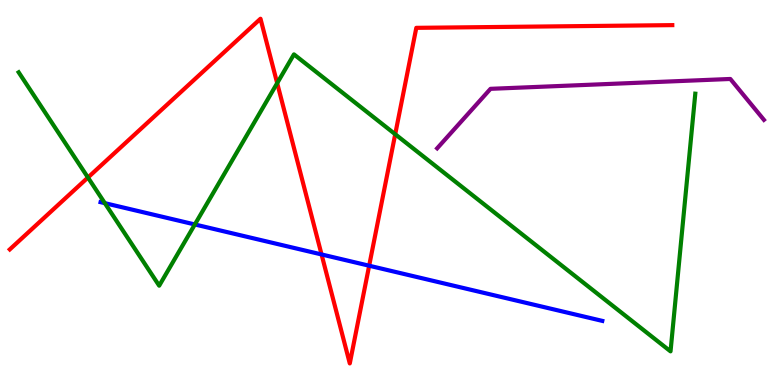[{'lines': ['blue', 'red'], 'intersections': [{'x': 4.15, 'y': 3.39}, {'x': 4.76, 'y': 3.1}]}, {'lines': ['green', 'red'], 'intersections': [{'x': 1.13, 'y': 5.39}, {'x': 3.58, 'y': 7.84}, {'x': 5.1, 'y': 6.51}]}, {'lines': ['purple', 'red'], 'intersections': []}, {'lines': ['blue', 'green'], 'intersections': [{'x': 1.35, 'y': 4.72}, {'x': 2.51, 'y': 4.17}]}, {'lines': ['blue', 'purple'], 'intersections': []}, {'lines': ['green', 'purple'], 'intersections': []}]